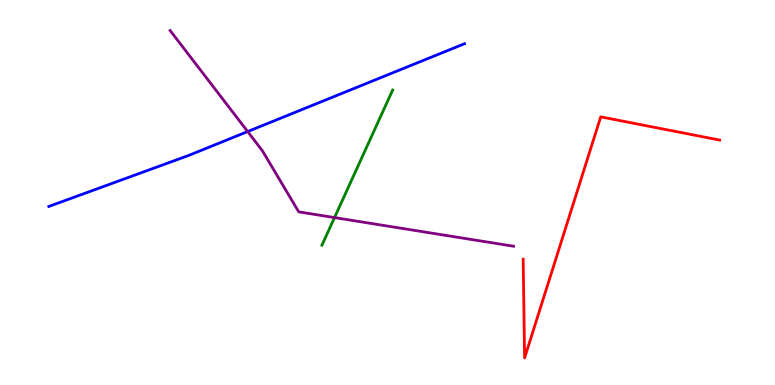[{'lines': ['blue', 'red'], 'intersections': []}, {'lines': ['green', 'red'], 'intersections': []}, {'lines': ['purple', 'red'], 'intersections': []}, {'lines': ['blue', 'green'], 'intersections': []}, {'lines': ['blue', 'purple'], 'intersections': [{'x': 3.2, 'y': 6.58}]}, {'lines': ['green', 'purple'], 'intersections': [{'x': 4.32, 'y': 4.35}]}]